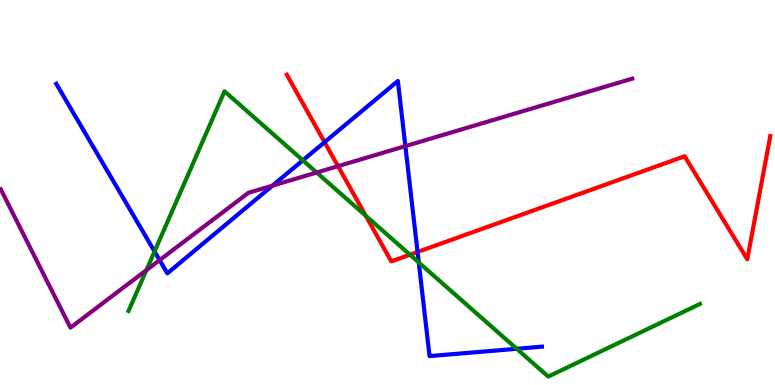[{'lines': ['blue', 'red'], 'intersections': [{'x': 4.19, 'y': 6.31}, {'x': 5.39, 'y': 3.46}]}, {'lines': ['green', 'red'], 'intersections': [{'x': 4.72, 'y': 4.4}, {'x': 5.29, 'y': 3.38}]}, {'lines': ['purple', 'red'], 'intersections': [{'x': 4.36, 'y': 5.68}]}, {'lines': ['blue', 'green'], 'intersections': [{'x': 1.99, 'y': 3.47}, {'x': 3.91, 'y': 5.84}, {'x': 5.4, 'y': 3.18}, {'x': 6.67, 'y': 0.941}]}, {'lines': ['blue', 'purple'], 'intersections': [{'x': 2.06, 'y': 3.24}, {'x': 3.52, 'y': 5.18}, {'x': 5.23, 'y': 6.2}]}, {'lines': ['green', 'purple'], 'intersections': [{'x': 1.89, 'y': 2.98}, {'x': 4.09, 'y': 5.52}]}]